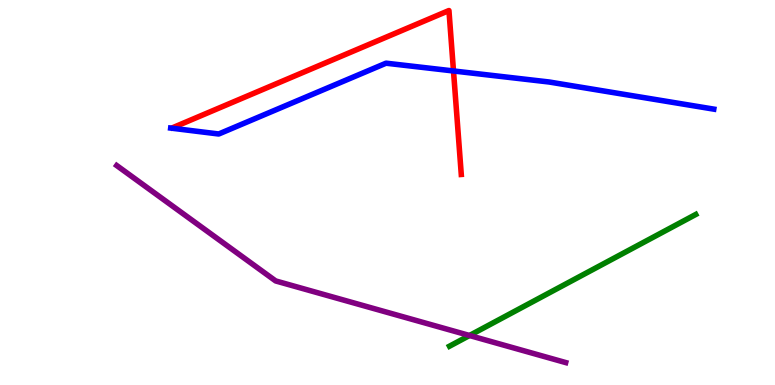[{'lines': ['blue', 'red'], 'intersections': [{'x': 5.85, 'y': 8.16}]}, {'lines': ['green', 'red'], 'intersections': []}, {'lines': ['purple', 'red'], 'intersections': []}, {'lines': ['blue', 'green'], 'intersections': []}, {'lines': ['blue', 'purple'], 'intersections': []}, {'lines': ['green', 'purple'], 'intersections': [{'x': 6.06, 'y': 1.29}]}]